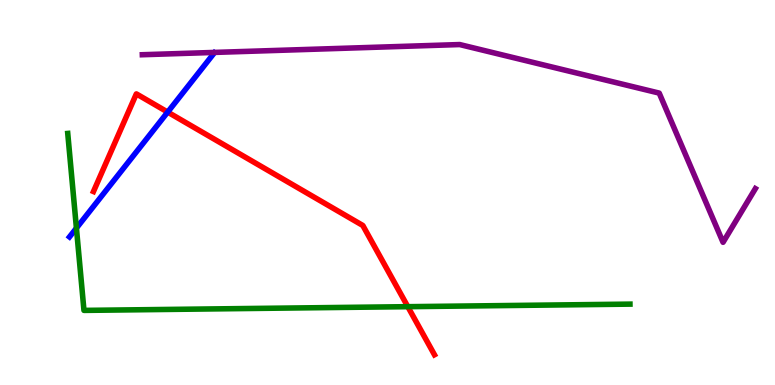[{'lines': ['blue', 'red'], 'intersections': [{'x': 2.16, 'y': 7.09}]}, {'lines': ['green', 'red'], 'intersections': [{'x': 5.26, 'y': 2.03}]}, {'lines': ['purple', 'red'], 'intersections': []}, {'lines': ['blue', 'green'], 'intersections': [{'x': 0.986, 'y': 4.08}]}, {'lines': ['blue', 'purple'], 'intersections': []}, {'lines': ['green', 'purple'], 'intersections': []}]